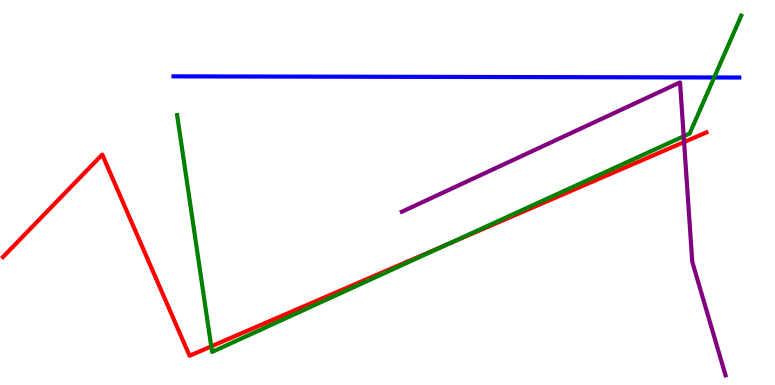[{'lines': ['blue', 'red'], 'intersections': []}, {'lines': ['green', 'red'], 'intersections': [{'x': 2.73, 'y': 1.0}, {'x': 5.77, 'y': 3.65}]}, {'lines': ['purple', 'red'], 'intersections': [{'x': 8.83, 'y': 6.31}]}, {'lines': ['blue', 'green'], 'intersections': [{'x': 9.22, 'y': 7.99}]}, {'lines': ['blue', 'purple'], 'intersections': []}, {'lines': ['green', 'purple'], 'intersections': [{'x': 8.82, 'y': 6.46}]}]